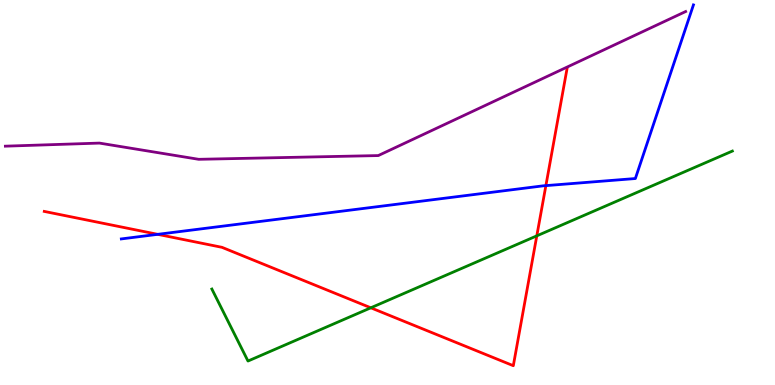[{'lines': ['blue', 'red'], 'intersections': [{'x': 2.04, 'y': 3.91}, {'x': 7.04, 'y': 5.18}]}, {'lines': ['green', 'red'], 'intersections': [{'x': 4.78, 'y': 2.01}, {'x': 6.93, 'y': 3.87}]}, {'lines': ['purple', 'red'], 'intersections': []}, {'lines': ['blue', 'green'], 'intersections': []}, {'lines': ['blue', 'purple'], 'intersections': []}, {'lines': ['green', 'purple'], 'intersections': []}]